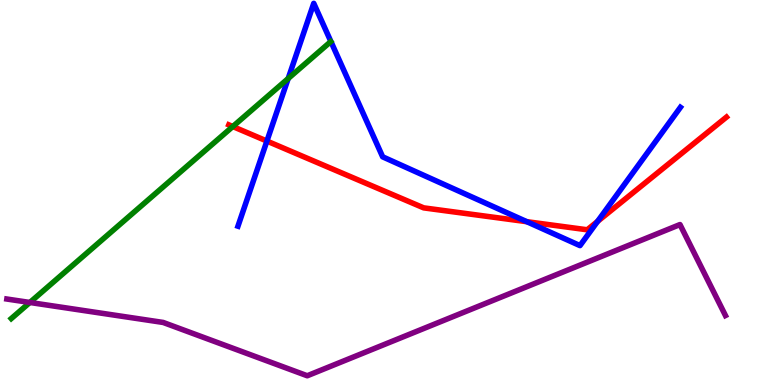[{'lines': ['blue', 'red'], 'intersections': [{'x': 3.44, 'y': 6.34}, {'x': 6.8, 'y': 4.24}, {'x': 7.71, 'y': 4.25}]}, {'lines': ['green', 'red'], 'intersections': [{'x': 3.0, 'y': 6.71}]}, {'lines': ['purple', 'red'], 'intersections': []}, {'lines': ['blue', 'green'], 'intersections': [{'x': 3.72, 'y': 7.96}]}, {'lines': ['blue', 'purple'], 'intersections': []}, {'lines': ['green', 'purple'], 'intersections': [{'x': 0.385, 'y': 2.14}]}]